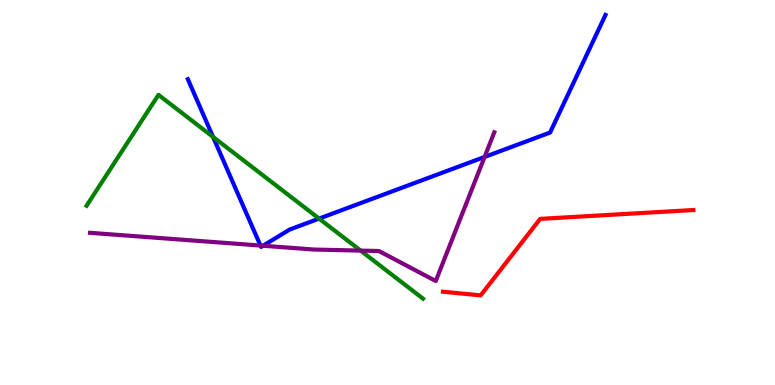[{'lines': ['blue', 'red'], 'intersections': []}, {'lines': ['green', 'red'], 'intersections': []}, {'lines': ['purple', 'red'], 'intersections': []}, {'lines': ['blue', 'green'], 'intersections': [{'x': 2.75, 'y': 6.44}, {'x': 4.12, 'y': 4.32}]}, {'lines': ['blue', 'purple'], 'intersections': [{'x': 3.36, 'y': 3.62}, {'x': 3.39, 'y': 3.62}, {'x': 6.25, 'y': 5.92}]}, {'lines': ['green', 'purple'], 'intersections': [{'x': 4.65, 'y': 3.49}]}]